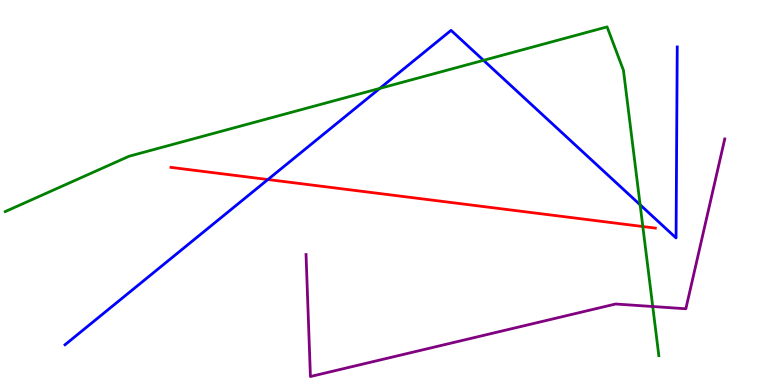[{'lines': ['blue', 'red'], 'intersections': [{'x': 3.46, 'y': 5.34}]}, {'lines': ['green', 'red'], 'intersections': [{'x': 8.29, 'y': 4.12}]}, {'lines': ['purple', 'red'], 'intersections': []}, {'lines': ['blue', 'green'], 'intersections': [{'x': 4.9, 'y': 7.7}, {'x': 6.24, 'y': 8.43}, {'x': 8.26, 'y': 4.68}]}, {'lines': ['blue', 'purple'], 'intersections': []}, {'lines': ['green', 'purple'], 'intersections': [{'x': 8.42, 'y': 2.04}]}]